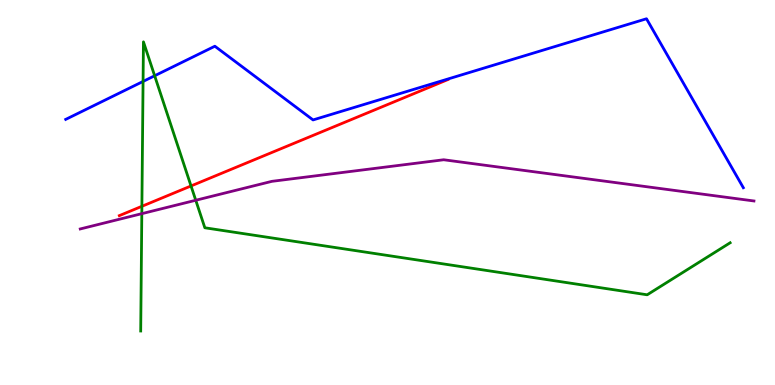[{'lines': ['blue', 'red'], 'intersections': []}, {'lines': ['green', 'red'], 'intersections': [{'x': 1.83, 'y': 4.64}, {'x': 2.46, 'y': 5.17}]}, {'lines': ['purple', 'red'], 'intersections': []}, {'lines': ['blue', 'green'], 'intersections': [{'x': 1.85, 'y': 7.88}, {'x': 2.0, 'y': 8.03}]}, {'lines': ['blue', 'purple'], 'intersections': []}, {'lines': ['green', 'purple'], 'intersections': [{'x': 1.83, 'y': 4.45}, {'x': 2.53, 'y': 4.8}]}]